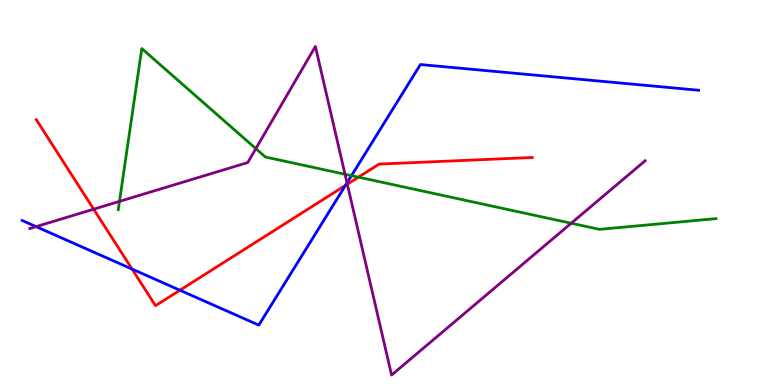[{'lines': ['blue', 'red'], 'intersections': [{'x': 1.7, 'y': 3.01}, {'x': 2.32, 'y': 2.46}, {'x': 4.46, 'y': 5.19}]}, {'lines': ['green', 'red'], 'intersections': [{'x': 4.63, 'y': 5.4}]}, {'lines': ['purple', 'red'], 'intersections': [{'x': 1.21, 'y': 4.57}, {'x': 4.48, 'y': 5.22}]}, {'lines': ['blue', 'green'], 'intersections': [{'x': 4.54, 'y': 5.44}]}, {'lines': ['blue', 'purple'], 'intersections': [{'x': 0.466, 'y': 4.11}, {'x': 4.48, 'y': 5.25}]}, {'lines': ['green', 'purple'], 'intersections': [{'x': 1.54, 'y': 4.77}, {'x': 3.3, 'y': 6.14}, {'x': 4.45, 'y': 5.47}, {'x': 7.37, 'y': 4.2}]}]